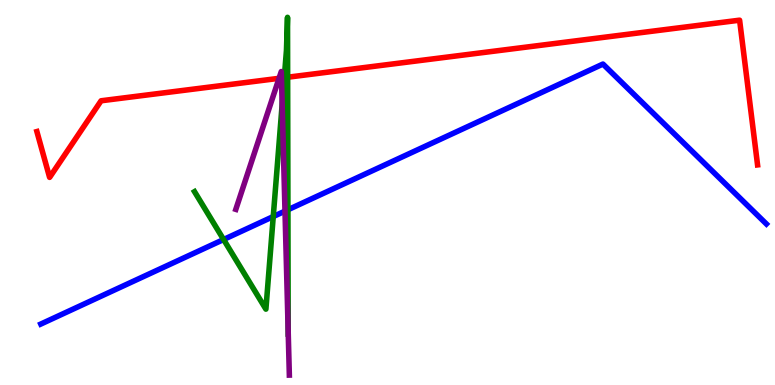[{'lines': ['blue', 'red'], 'intersections': []}, {'lines': ['green', 'red'], 'intersections': [{'x': 3.67, 'y': 7.98}, {'x': 3.71, 'y': 7.99}]}, {'lines': ['purple', 'red'], 'intersections': [{'x': 3.6, 'y': 7.97}, {'x': 3.63, 'y': 7.97}]}, {'lines': ['blue', 'green'], 'intersections': [{'x': 2.89, 'y': 3.78}, {'x': 3.53, 'y': 4.38}, {'x': 3.72, 'y': 4.55}]}, {'lines': ['blue', 'purple'], 'intersections': [{'x': 3.68, 'y': 4.52}]}, {'lines': ['green', 'purple'], 'intersections': [{'x': 3.64, 'y': 7.29}, {'x': 3.72, 'y': 1.4}]}]